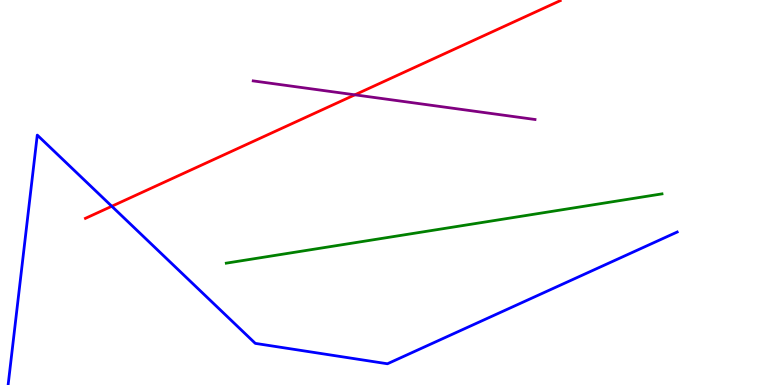[{'lines': ['blue', 'red'], 'intersections': [{'x': 1.44, 'y': 4.64}]}, {'lines': ['green', 'red'], 'intersections': []}, {'lines': ['purple', 'red'], 'intersections': [{'x': 4.58, 'y': 7.54}]}, {'lines': ['blue', 'green'], 'intersections': []}, {'lines': ['blue', 'purple'], 'intersections': []}, {'lines': ['green', 'purple'], 'intersections': []}]